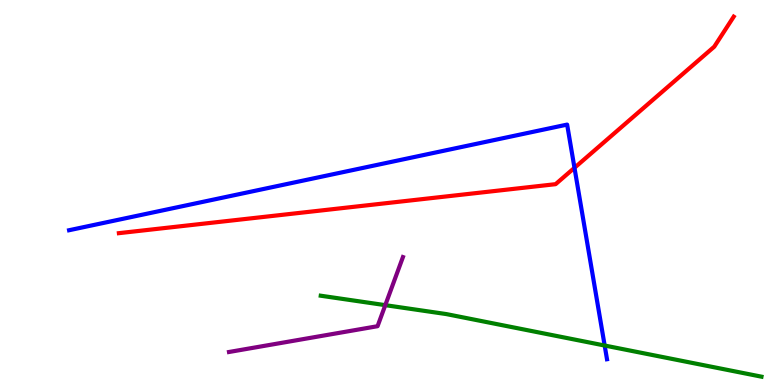[{'lines': ['blue', 'red'], 'intersections': [{'x': 7.41, 'y': 5.64}]}, {'lines': ['green', 'red'], 'intersections': []}, {'lines': ['purple', 'red'], 'intersections': []}, {'lines': ['blue', 'green'], 'intersections': [{'x': 7.8, 'y': 1.03}]}, {'lines': ['blue', 'purple'], 'intersections': []}, {'lines': ['green', 'purple'], 'intersections': [{'x': 4.97, 'y': 2.07}]}]